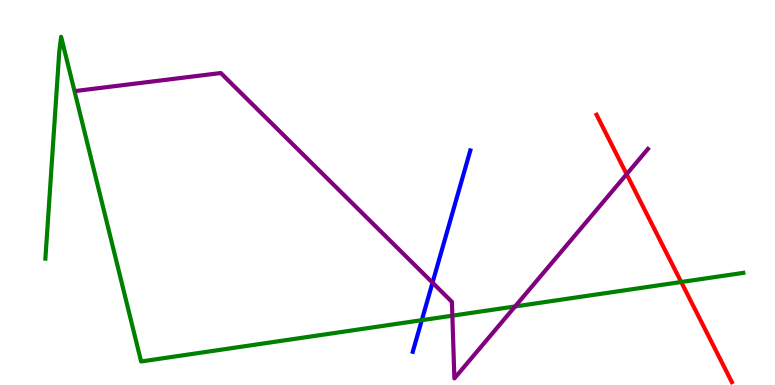[{'lines': ['blue', 'red'], 'intersections': []}, {'lines': ['green', 'red'], 'intersections': [{'x': 8.79, 'y': 2.68}]}, {'lines': ['purple', 'red'], 'intersections': [{'x': 8.09, 'y': 5.48}]}, {'lines': ['blue', 'green'], 'intersections': [{'x': 5.44, 'y': 1.68}]}, {'lines': ['blue', 'purple'], 'intersections': [{'x': 5.58, 'y': 2.66}]}, {'lines': ['green', 'purple'], 'intersections': [{'x': 5.84, 'y': 1.8}, {'x': 6.65, 'y': 2.04}]}]